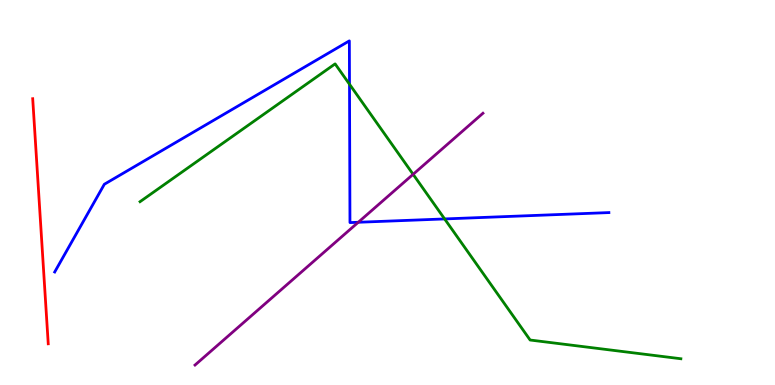[{'lines': ['blue', 'red'], 'intersections': []}, {'lines': ['green', 'red'], 'intersections': []}, {'lines': ['purple', 'red'], 'intersections': []}, {'lines': ['blue', 'green'], 'intersections': [{'x': 4.51, 'y': 7.81}, {'x': 5.74, 'y': 4.31}]}, {'lines': ['blue', 'purple'], 'intersections': [{'x': 4.62, 'y': 4.23}]}, {'lines': ['green', 'purple'], 'intersections': [{'x': 5.33, 'y': 5.47}]}]